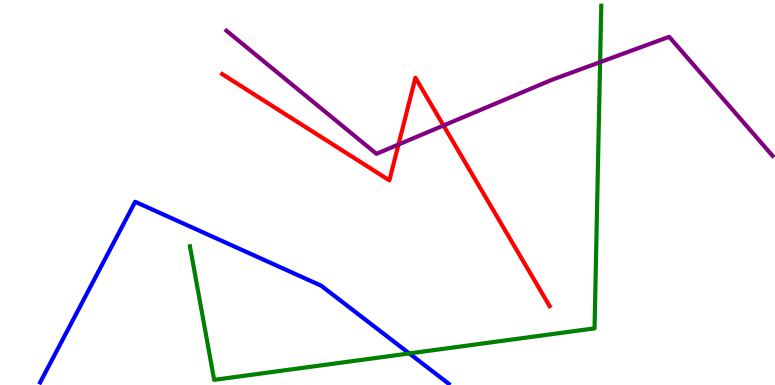[{'lines': ['blue', 'red'], 'intersections': []}, {'lines': ['green', 'red'], 'intersections': []}, {'lines': ['purple', 'red'], 'intersections': [{'x': 5.14, 'y': 6.25}, {'x': 5.72, 'y': 6.74}]}, {'lines': ['blue', 'green'], 'intersections': [{'x': 5.28, 'y': 0.82}]}, {'lines': ['blue', 'purple'], 'intersections': []}, {'lines': ['green', 'purple'], 'intersections': [{'x': 7.74, 'y': 8.39}]}]